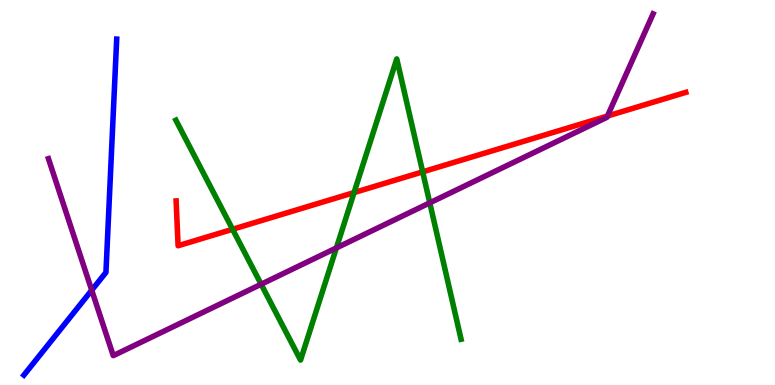[{'lines': ['blue', 'red'], 'intersections': []}, {'lines': ['green', 'red'], 'intersections': [{'x': 3.0, 'y': 4.04}, {'x': 4.57, 'y': 5.0}, {'x': 5.45, 'y': 5.54}]}, {'lines': ['purple', 'red'], 'intersections': [{'x': 7.84, 'y': 6.99}]}, {'lines': ['blue', 'green'], 'intersections': []}, {'lines': ['blue', 'purple'], 'intersections': [{'x': 1.18, 'y': 2.46}]}, {'lines': ['green', 'purple'], 'intersections': [{'x': 3.37, 'y': 2.62}, {'x': 4.34, 'y': 3.56}, {'x': 5.55, 'y': 4.73}]}]